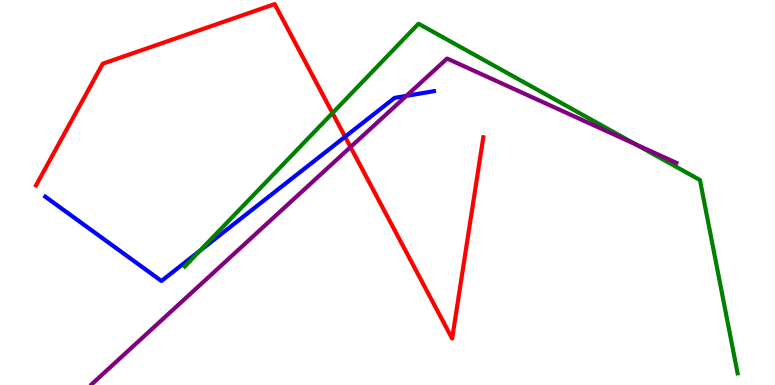[{'lines': ['blue', 'red'], 'intersections': [{'x': 4.45, 'y': 6.45}]}, {'lines': ['green', 'red'], 'intersections': [{'x': 4.29, 'y': 7.06}]}, {'lines': ['purple', 'red'], 'intersections': [{'x': 4.52, 'y': 6.18}]}, {'lines': ['blue', 'green'], 'intersections': [{'x': 2.58, 'y': 3.49}]}, {'lines': ['blue', 'purple'], 'intersections': [{'x': 5.24, 'y': 7.51}]}, {'lines': ['green', 'purple'], 'intersections': [{'x': 8.2, 'y': 6.25}]}]